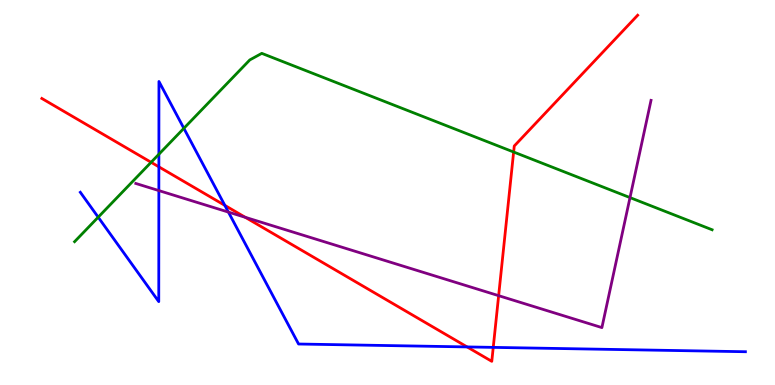[{'lines': ['blue', 'red'], 'intersections': [{'x': 2.05, 'y': 5.67}, {'x': 2.9, 'y': 4.67}, {'x': 6.03, 'y': 0.989}, {'x': 6.36, 'y': 0.977}]}, {'lines': ['green', 'red'], 'intersections': [{'x': 1.95, 'y': 5.78}, {'x': 6.63, 'y': 6.05}]}, {'lines': ['purple', 'red'], 'intersections': [{'x': 3.16, 'y': 4.36}, {'x': 6.43, 'y': 2.32}]}, {'lines': ['blue', 'green'], 'intersections': [{'x': 1.27, 'y': 4.36}, {'x': 2.05, 'y': 5.99}, {'x': 2.37, 'y': 6.67}]}, {'lines': ['blue', 'purple'], 'intersections': [{'x': 2.05, 'y': 5.05}, {'x': 2.95, 'y': 4.49}]}, {'lines': ['green', 'purple'], 'intersections': [{'x': 8.13, 'y': 4.87}]}]